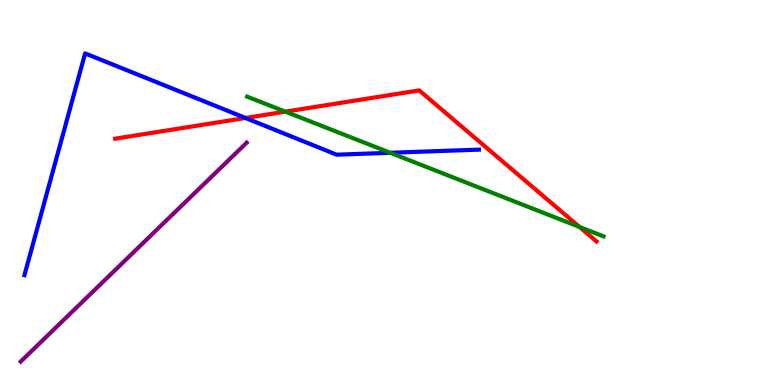[{'lines': ['blue', 'red'], 'intersections': [{'x': 3.17, 'y': 6.94}]}, {'lines': ['green', 'red'], 'intersections': [{'x': 3.68, 'y': 7.1}, {'x': 7.48, 'y': 4.1}]}, {'lines': ['purple', 'red'], 'intersections': []}, {'lines': ['blue', 'green'], 'intersections': [{'x': 5.04, 'y': 6.03}]}, {'lines': ['blue', 'purple'], 'intersections': []}, {'lines': ['green', 'purple'], 'intersections': []}]